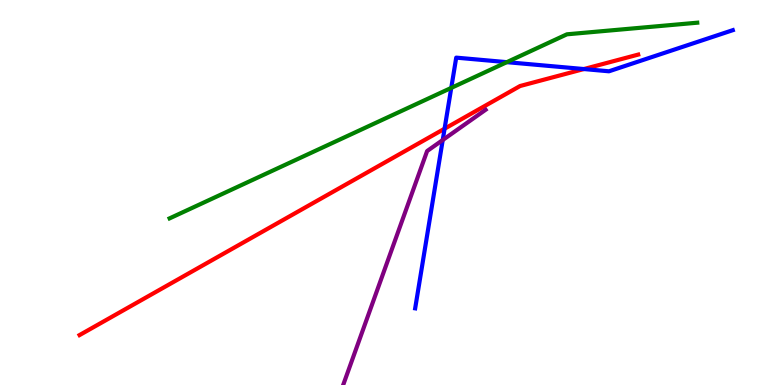[{'lines': ['blue', 'red'], 'intersections': [{'x': 5.74, 'y': 6.66}, {'x': 7.53, 'y': 8.21}]}, {'lines': ['green', 'red'], 'intersections': []}, {'lines': ['purple', 'red'], 'intersections': []}, {'lines': ['blue', 'green'], 'intersections': [{'x': 5.82, 'y': 7.72}, {'x': 6.54, 'y': 8.39}]}, {'lines': ['blue', 'purple'], 'intersections': [{'x': 5.71, 'y': 6.36}]}, {'lines': ['green', 'purple'], 'intersections': []}]